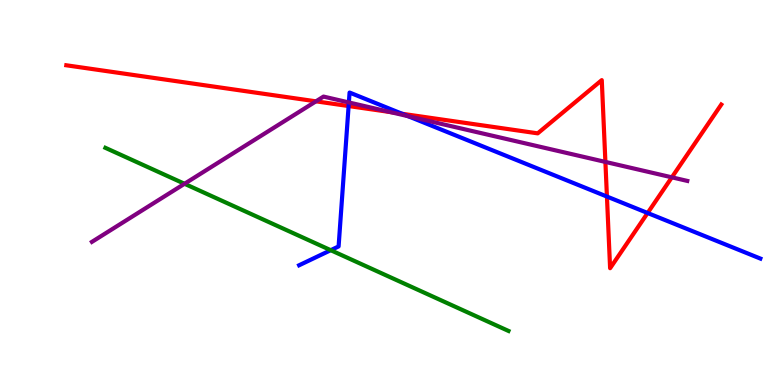[{'lines': ['blue', 'red'], 'intersections': [{'x': 4.5, 'y': 7.25}, {'x': 5.19, 'y': 7.04}, {'x': 7.83, 'y': 4.89}, {'x': 8.36, 'y': 4.47}]}, {'lines': ['green', 'red'], 'intersections': []}, {'lines': ['purple', 'red'], 'intersections': [{'x': 4.08, 'y': 7.37}, {'x': 5.04, 'y': 7.09}, {'x': 7.81, 'y': 5.79}, {'x': 8.67, 'y': 5.39}]}, {'lines': ['blue', 'green'], 'intersections': [{'x': 4.27, 'y': 3.5}]}, {'lines': ['blue', 'purple'], 'intersections': [{'x': 4.5, 'y': 7.34}, {'x': 5.27, 'y': 6.98}]}, {'lines': ['green', 'purple'], 'intersections': [{'x': 2.38, 'y': 5.23}]}]